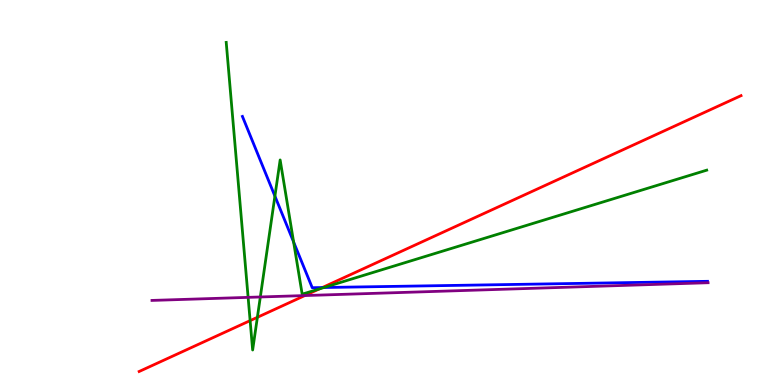[{'lines': ['blue', 'red'], 'intersections': [{'x': 4.16, 'y': 2.53}]}, {'lines': ['green', 'red'], 'intersections': [{'x': 3.23, 'y': 1.67}, {'x': 3.32, 'y': 1.76}, {'x': 4.12, 'y': 2.5}]}, {'lines': ['purple', 'red'], 'intersections': [{'x': 3.93, 'y': 2.32}]}, {'lines': ['blue', 'green'], 'intersections': [{'x': 3.55, 'y': 4.91}, {'x': 3.79, 'y': 3.71}, {'x': 4.18, 'y': 2.53}]}, {'lines': ['blue', 'purple'], 'intersections': []}, {'lines': ['green', 'purple'], 'intersections': [{'x': 3.2, 'y': 2.28}, {'x': 3.36, 'y': 2.29}]}]